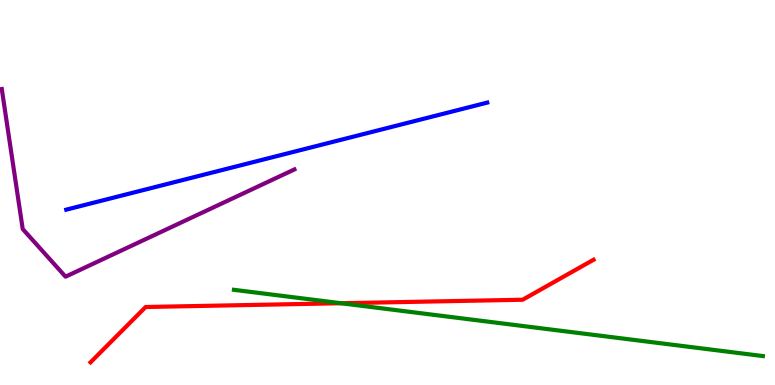[{'lines': ['blue', 'red'], 'intersections': []}, {'lines': ['green', 'red'], 'intersections': [{'x': 4.4, 'y': 2.12}]}, {'lines': ['purple', 'red'], 'intersections': []}, {'lines': ['blue', 'green'], 'intersections': []}, {'lines': ['blue', 'purple'], 'intersections': []}, {'lines': ['green', 'purple'], 'intersections': []}]